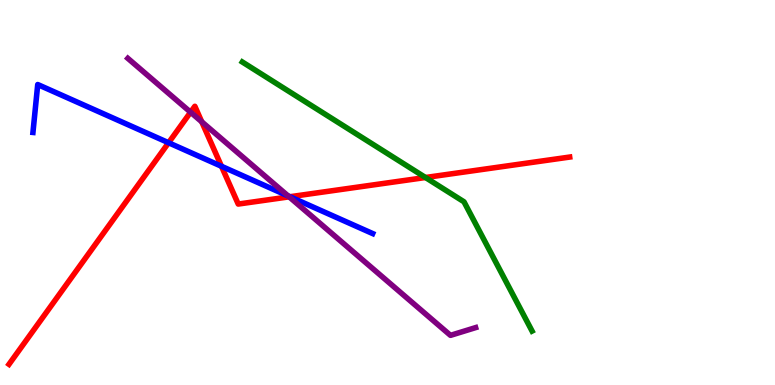[{'lines': ['blue', 'red'], 'intersections': [{'x': 2.18, 'y': 6.29}, {'x': 2.86, 'y': 5.68}, {'x': 3.74, 'y': 4.89}]}, {'lines': ['green', 'red'], 'intersections': [{'x': 5.49, 'y': 5.39}]}, {'lines': ['purple', 'red'], 'intersections': [{'x': 2.46, 'y': 7.09}, {'x': 2.6, 'y': 6.84}, {'x': 3.73, 'y': 4.89}]}, {'lines': ['blue', 'green'], 'intersections': []}, {'lines': ['blue', 'purple'], 'intersections': [{'x': 3.72, 'y': 4.91}]}, {'lines': ['green', 'purple'], 'intersections': []}]